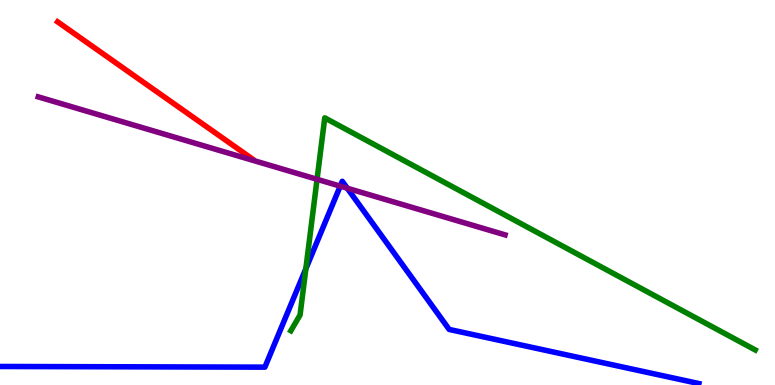[{'lines': ['blue', 'red'], 'intersections': []}, {'lines': ['green', 'red'], 'intersections': []}, {'lines': ['purple', 'red'], 'intersections': []}, {'lines': ['blue', 'green'], 'intersections': [{'x': 3.95, 'y': 3.02}]}, {'lines': ['blue', 'purple'], 'intersections': [{'x': 4.39, 'y': 5.17}, {'x': 4.48, 'y': 5.11}]}, {'lines': ['green', 'purple'], 'intersections': [{'x': 4.09, 'y': 5.34}]}]